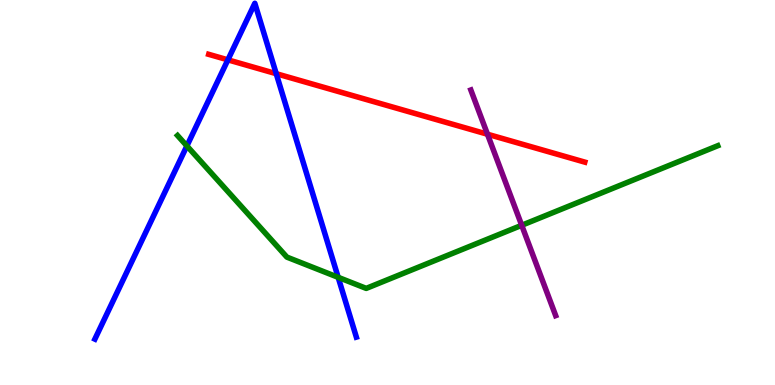[{'lines': ['blue', 'red'], 'intersections': [{'x': 2.94, 'y': 8.45}, {'x': 3.56, 'y': 8.09}]}, {'lines': ['green', 'red'], 'intersections': []}, {'lines': ['purple', 'red'], 'intersections': [{'x': 6.29, 'y': 6.51}]}, {'lines': ['blue', 'green'], 'intersections': [{'x': 2.41, 'y': 6.21}, {'x': 4.36, 'y': 2.8}]}, {'lines': ['blue', 'purple'], 'intersections': []}, {'lines': ['green', 'purple'], 'intersections': [{'x': 6.73, 'y': 4.15}]}]